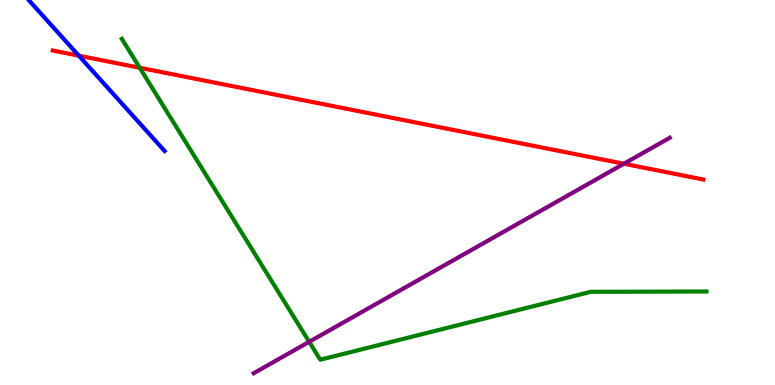[{'lines': ['blue', 'red'], 'intersections': [{'x': 1.02, 'y': 8.55}]}, {'lines': ['green', 'red'], 'intersections': [{'x': 1.8, 'y': 8.24}]}, {'lines': ['purple', 'red'], 'intersections': [{'x': 8.05, 'y': 5.75}]}, {'lines': ['blue', 'green'], 'intersections': []}, {'lines': ['blue', 'purple'], 'intersections': []}, {'lines': ['green', 'purple'], 'intersections': [{'x': 3.99, 'y': 1.12}]}]